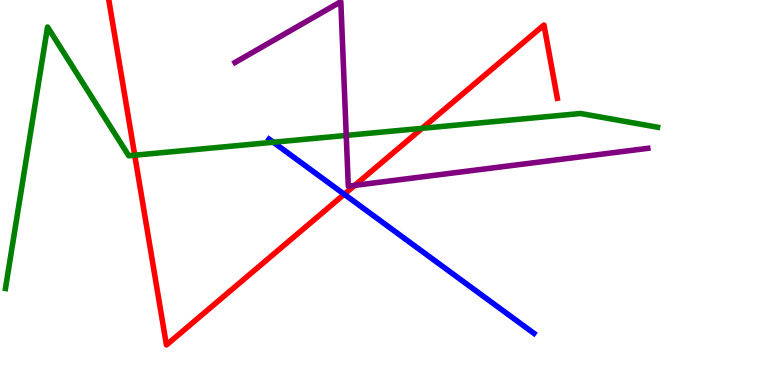[{'lines': ['blue', 'red'], 'intersections': [{'x': 4.44, 'y': 4.95}]}, {'lines': ['green', 'red'], 'intersections': [{'x': 1.74, 'y': 5.97}, {'x': 5.45, 'y': 6.67}]}, {'lines': ['purple', 'red'], 'intersections': [{'x': 4.58, 'y': 5.18}]}, {'lines': ['blue', 'green'], 'intersections': [{'x': 3.53, 'y': 6.31}]}, {'lines': ['blue', 'purple'], 'intersections': []}, {'lines': ['green', 'purple'], 'intersections': [{'x': 4.47, 'y': 6.48}]}]